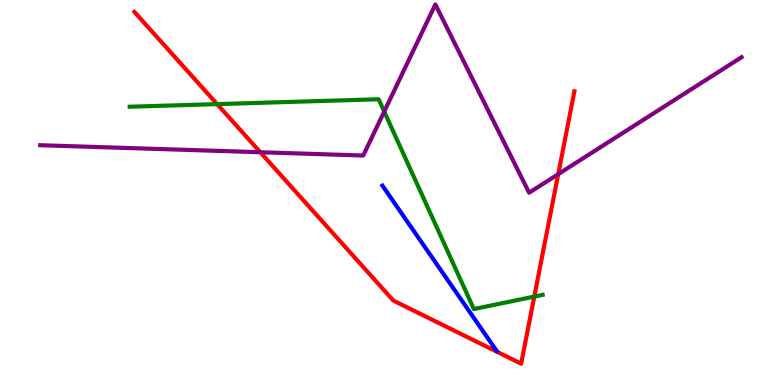[{'lines': ['blue', 'red'], 'intersections': []}, {'lines': ['green', 'red'], 'intersections': [{'x': 2.8, 'y': 7.3}, {'x': 6.89, 'y': 2.3}]}, {'lines': ['purple', 'red'], 'intersections': [{'x': 3.36, 'y': 6.05}, {'x': 7.2, 'y': 5.48}]}, {'lines': ['blue', 'green'], 'intersections': []}, {'lines': ['blue', 'purple'], 'intersections': []}, {'lines': ['green', 'purple'], 'intersections': [{'x': 4.96, 'y': 7.1}]}]